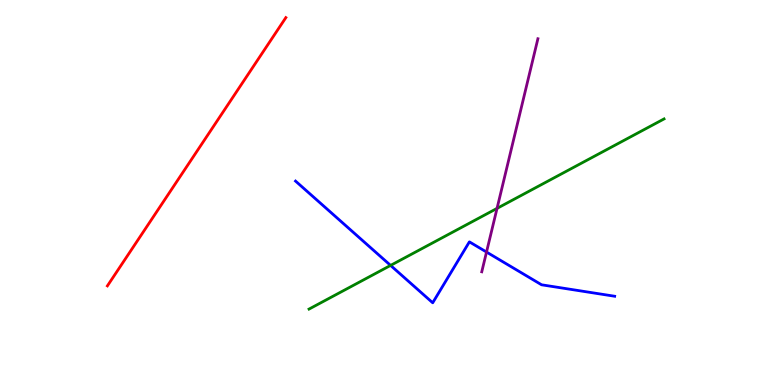[{'lines': ['blue', 'red'], 'intersections': []}, {'lines': ['green', 'red'], 'intersections': []}, {'lines': ['purple', 'red'], 'intersections': []}, {'lines': ['blue', 'green'], 'intersections': [{'x': 5.04, 'y': 3.11}]}, {'lines': ['blue', 'purple'], 'intersections': [{'x': 6.28, 'y': 3.45}]}, {'lines': ['green', 'purple'], 'intersections': [{'x': 6.41, 'y': 4.59}]}]